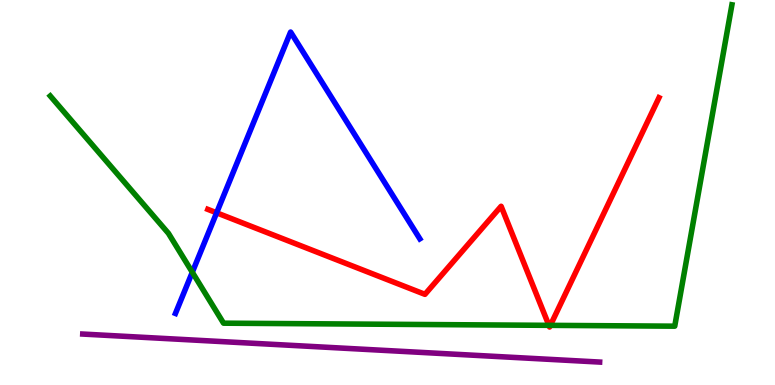[{'lines': ['blue', 'red'], 'intersections': [{'x': 2.8, 'y': 4.47}]}, {'lines': ['green', 'red'], 'intersections': [{'x': 7.08, 'y': 1.55}, {'x': 7.1, 'y': 1.55}]}, {'lines': ['purple', 'red'], 'intersections': []}, {'lines': ['blue', 'green'], 'intersections': [{'x': 2.48, 'y': 2.93}]}, {'lines': ['blue', 'purple'], 'intersections': []}, {'lines': ['green', 'purple'], 'intersections': []}]